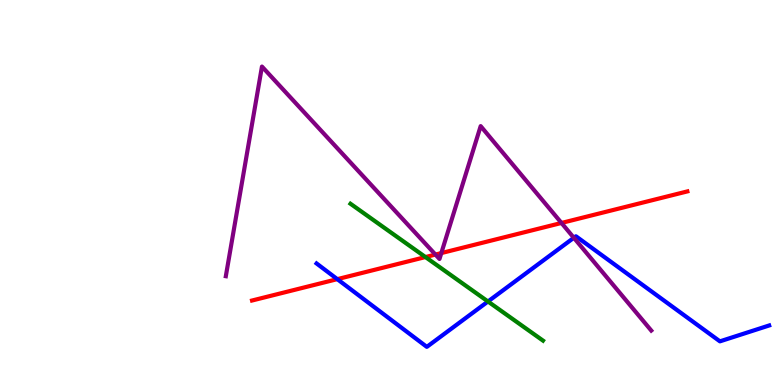[{'lines': ['blue', 'red'], 'intersections': [{'x': 4.35, 'y': 2.75}]}, {'lines': ['green', 'red'], 'intersections': [{'x': 5.49, 'y': 3.32}]}, {'lines': ['purple', 'red'], 'intersections': [{'x': 5.62, 'y': 3.39}, {'x': 5.69, 'y': 3.43}, {'x': 7.24, 'y': 4.21}]}, {'lines': ['blue', 'green'], 'intersections': [{'x': 6.3, 'y': 2.17}]}, {'lines': ['blue', 'purple'], 'intersections': [{'x': 7.4, 'y': 3.82}]}, {'lines': ['green', 'purple'], 'intersections': []}]